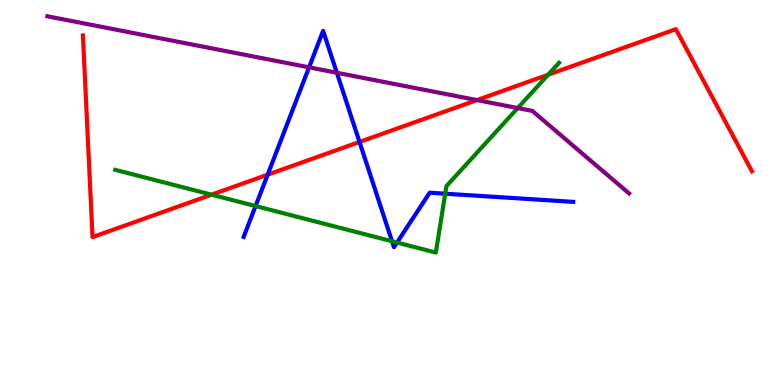[{'lines': ['blue', 'red'], 'intersections': [{'x': 3.45, 'y': 5.46}, {'x': 4.64, 'y': 6.31}]}, {'lines': ['green', 'red'], 'intersections': [{'x': 2.73, 'y': 4.94}, {'x': 7.07, 'y': 8.06}]}, {'lines': ['purple', 'red'], 'intersections': [{'x': 6.15, 'y': 7.4}]}, {'lines': ['blue', 'green'], 'intersections': [{'x': 3.3, 'y': 4.65}, {'x': 5.06, 'y': 3.73}, {'x': 5.12, 'y': 3.7}, {'x': 5.74, 'y': 4.97}]}, {'lines': ['blue', 'purple'], 'intersections': [{'x': 3.99, 'y': 8.25}, {'x': 4.35, 'y': 8.11}]}, {'lines': ['green', 'purple'], 'intersections': [{'x': 6.68, 'y': 7.19}]}]